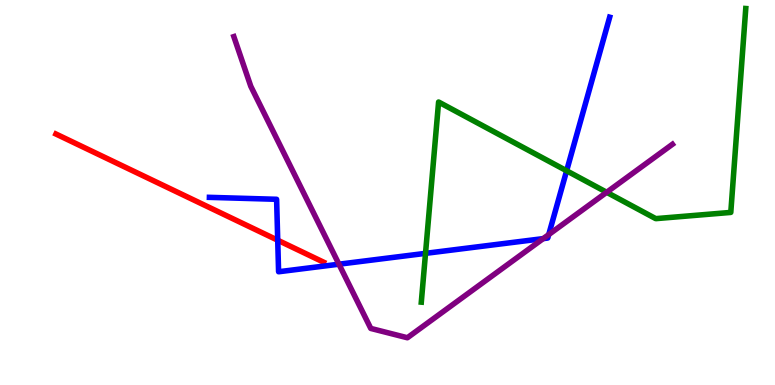[{'lines': ['blue', 'red'], 'intersections': [{'x': 3.58, 'y': 3.76}]}, {'lines': ['green', 'red'], 'intersections': []}, {'lines': ['purple', 'red'], 'intersections': []}, {'lines': ['blue', 'green'], 'intersections': [{'x': 5.49, 'y': 3.42}, {'x': 7.31, 'y': 5.56}]}, {'lines': ['blue', 'purple'], 'intersections': [{'x': 4.37, 'y': 3.14}, {'x': 7.01, 'y': 3.8}, {'x': 7.08, 'y': 3.91}]}, {'lines': ['green', 'purple'], 'intersections': [{'x': 7.83, 'y': 5.01}]}]